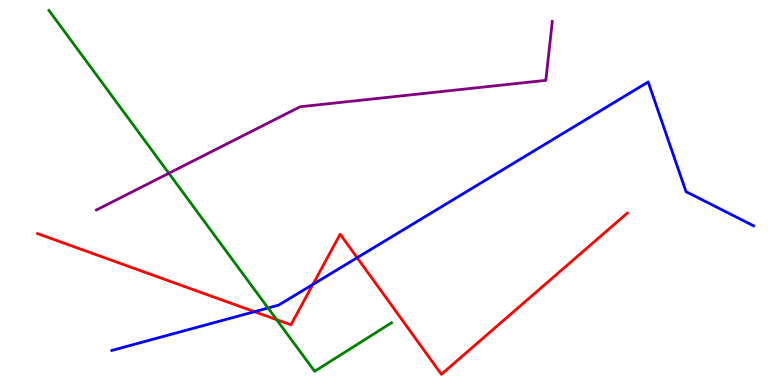[{'lines': ['blue', 'red'], 'intersections': [{'x': 3.28, 'y': 1.9}, {'x': 4.04, 'y': 2.61}, {'x': 4.61, 'y': 3.31}]}, {'lines': ['green', 'red'], 'intersections': [{'x': 3.57, 'y': 1.7}]}, {'lines': ['purple', 'red'], 'intersections': []}, {'lines': ['blue', 'green'], 'intersections': [{'x': 3.46, 'y': 2.0}]}, {'lines': ['blue', 'purple'], 'intersections': []}, {'lines': ['green', 'purple'], 'intersections': [{'x': 2.18, 'y': 5.5}]}]